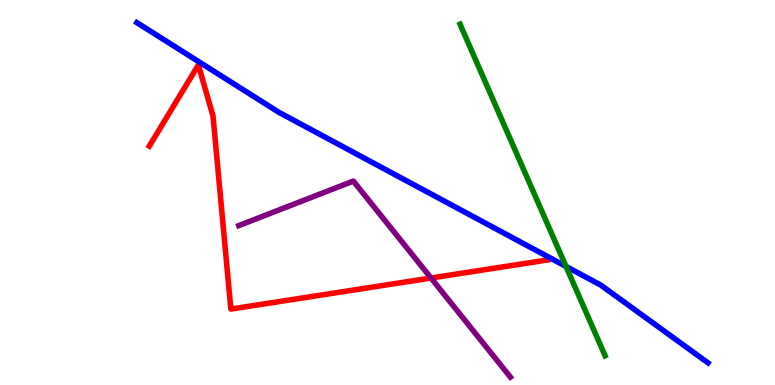[{'lines': ['blue', 'red'], 'intersections': []}, {'lines': ['green', 'red'], 'intersections': []}, {'lines': ['purple', 'red'], 'intersections': [{'x': 5.56, 'y': 2.78}]}, {'lines': ['blue', 'green'], 'intersections': [{'x': 7.3, 'y': 3.08}]}, {'lines': ['blue', 'purple'], 'intersections': []}, {'lines': ['green', 'purple'], 'intersections': []}]